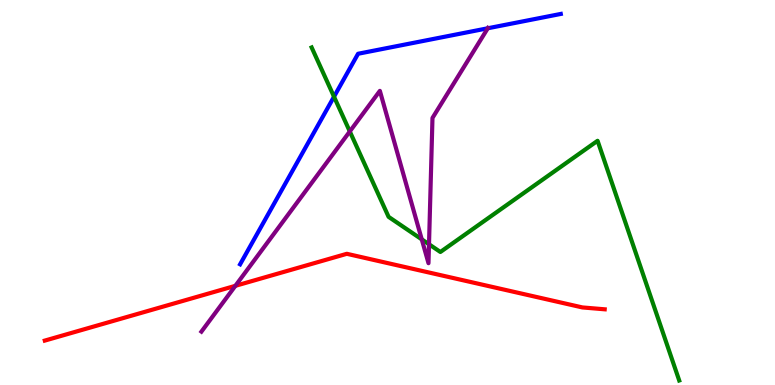[{'lines': ['blue', 'red'], 'intersections': []}, {'lines': ['green', 'red'], 'intersections': []}, {'lines': ['purple', 'red'], 'intersections': [{'x': 3.04, 'y': 2.58}]}, {'lines': ['blue', 'green'], 'intersections': [{'x': 4.31, 'y': 7.49}]}, {'lines': ['blue', 'purple'], 'intersections': [{'x': 6.29, 'y': 9.27}]}, {'lines': ['green', 'purple'], 'intersections': [{'x': 4.51, 'y': 6.59}, {'x': 5.44, 'y': 3.78}, {'x': 5.54, 'y': 3.66}]}]